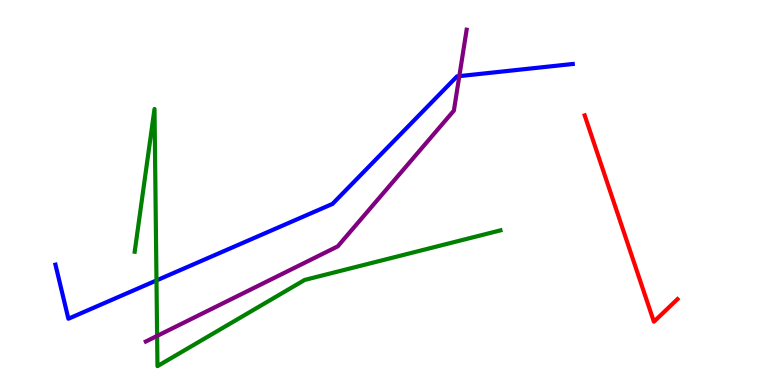[{'lines': ['blue', 'red'], 'intersections': []}, {'lines': ['green', 'red'], 'intersections': []}, {'lines': ['purple', 'red'], 'intersections': []}, {'lines': ['blue', 'green'], 'intersections': [{'x': 2.02, 'y': 2.72}]}, {'lines': ['blue', 'purple'], 'intersections': [{'x': 5.93, 'y': 8.02}]}, {'lines': ['green', 'purple'], 'intersections': [{'x': 2.03, 'y': 1.28}]}]